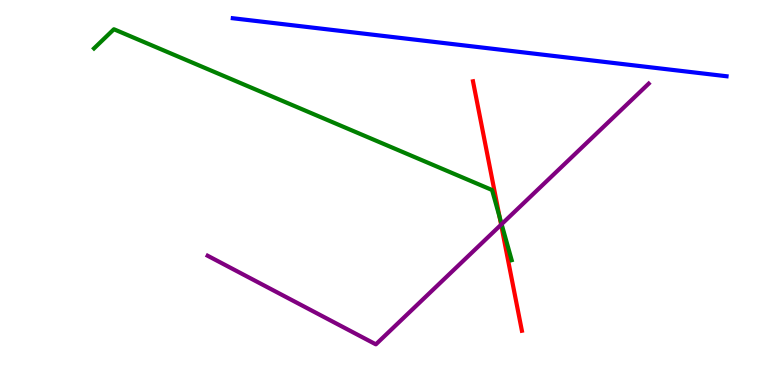[{'lines': ['blue', 'red'], 'intersections': []}, {'lines': ['green', 'red'], 'intersections': [{'x': 6.45, 'y': 4.37}]}, {'lines': ['purple', 'red'], 'intersections': [{'x': 6.47, 'y': 4.16}]}, {'lines': ['blue', 'green'], 'intersections': []}, {'lines': ['blue', 'purple'], 'intersections': []}, {'lines': ['green', 'purple'], 'intersections': [{'x': 6.47, 'y': 4.18}]}]